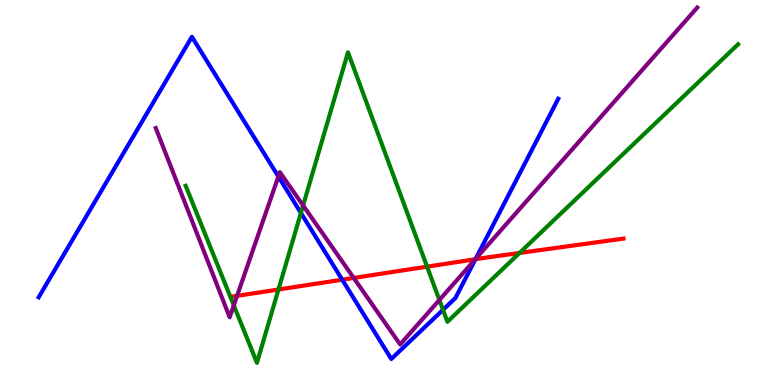[{'lines': ['blue', 'red'], 'intersections': [{'x': 4.42, 'y': 2.74}, {'x': 6.13, 'y': 3.27}]}, {'lines': ['green', 'red'], 'intersections': [{'x': 3.59, 'y': 2.48}, {'x': 5.51, 'y': 3.07}, {'x': 6.7, 'y': 3.43}]}, {'lines': ['purple', 'red'], 'intersections': [{'x': 3.06, 'y': 2.32}, {'x': 4.56, 'y': 2.78}, {'x': 6.13, 'y': 3.27}]}, {'lines': ['blue', 'green'], 'intersections': [{'x': 3.88, 'y': 4.47}, {'x': 5.72, 'y': 1.95}]}, {'lines': ['blue', 'purple'], 'intersections': [{'x': 3.59, 'y': 5.41}, {'x': 6.14, 'y': 3.28}]}, {'lines': ['green', 'purple'], 'intersections': [{'x': 3.02, 'y': 2.07}, {'x': 3.91, 'y': 4.66}, {'x': 5.67, 'y': 2.21}]}]